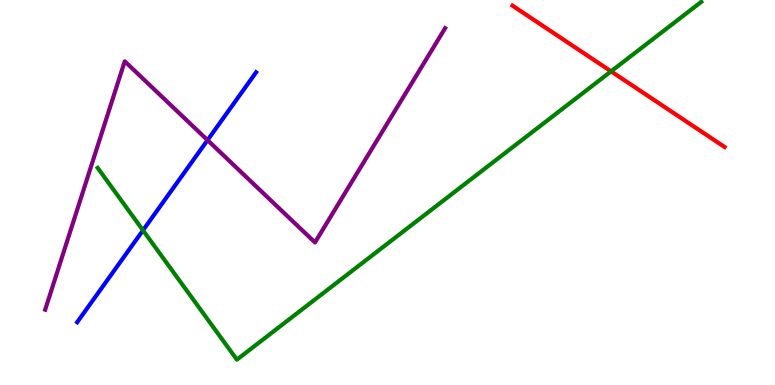[{'lines': ['blue', 'red'], 'intersections': []}, {'lines': ['green', 'red'], 'intersections': [{'x': 7.88, 'y': 8.15}]}, {'lines': ['purple', 'red'], 'intersections': []}, {'lines': ['blue', 'green'], 'intersections': [{'x': 1.84, 'y': 4.02}]}, {'lines': ['blue', 'purple'], 'intersections': [{'x': 2.68, 'y': 6.36}]}, {'lines': ['green', 'purple'], 'intersections': []}]